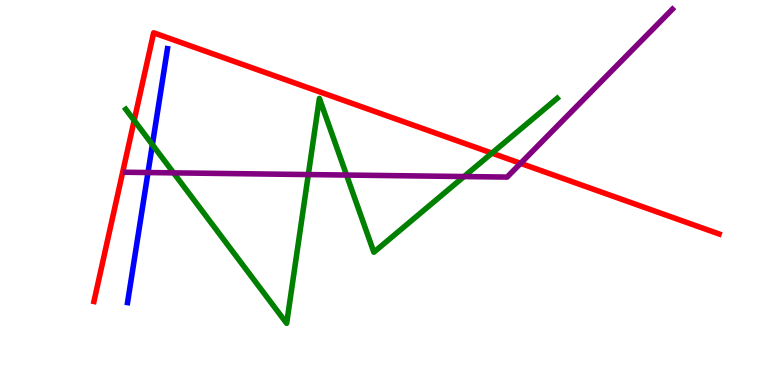[{'lines': ['blue', 'red'], 'intersections': []}, {'lines': ['green', 'red'], 'intersections': [{'x': 1.73, 'y': 6.87}, {'x': 6.35, 'y': 6.02}]}, {'lines': ['purple', 'red'], 'intersections': [{'x': 6.72, 'y': 5.76}]}, {'lines': ['blue', 'green'], 'intersections': [{'x': 1.97, 'y': 6.24}]}, {'lines': ['blue', 'purple'], 'intersections': [{'x': 1.91, 'y': 5.52}]}, {'lines': ['green', 'purple'], 'intersections': [{'x': 2.24, 'y': 5.51}, {'x': 3.98, 'y': 5.47}, {'x': 4.47, 'y': 5.45}, {'x': 5.99, 'y': 5.41}]}]